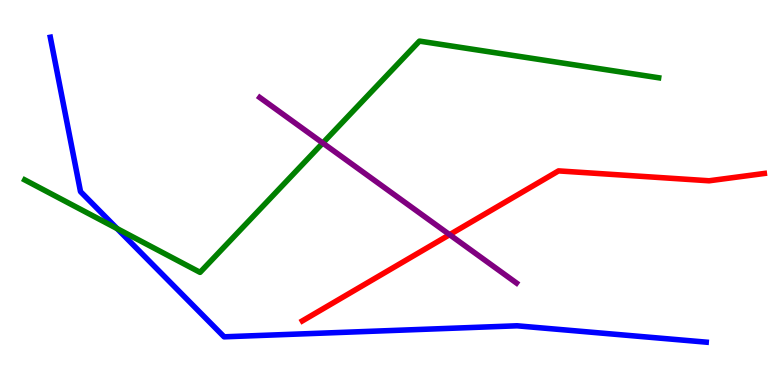[{'lines': ['blue', 'red'], 'intersections': []}, {'lines': ['green', 'red'], 'intersections': []}, {'lines': ['purple', 'red'], 'intersections': [{'x': 5.8, 'y': 3.9}]}, {'lines': ['blue', 'green'], 'intersections': [{'x': 1.51, 'y': 4.06}]}, {'lines': ['blue', 'purple'], 'intersections': []}, {'lines': ['green', 'purple'], 'intersections': [{'x': 4.16, 'y': 6.29}]}]